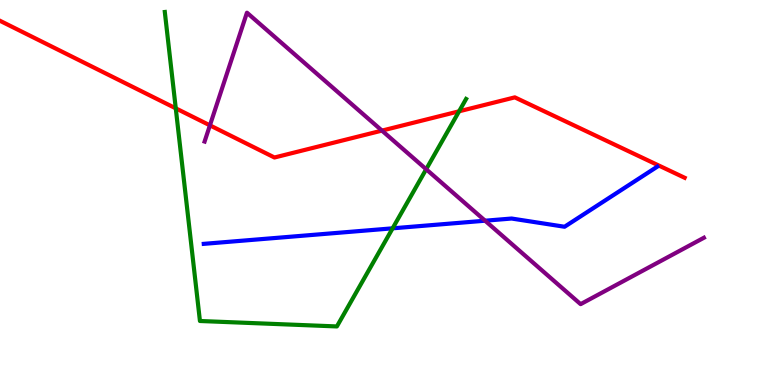[{'lines': ['blue', 'red'], 'intersections': []}, {'lines': ['green', 'red'], 'intersections': [{'x': 2.27, 'y': 7.19}, {'x': 5.92, 'y': 7.11}]}, {'lines': ['purple', 'red'], 'intersections': [{'x': 2.71, 'y': 6.74}, {'x': 4.93, 'y': 6.61}]}, {'lines': ['blue', 'green'], 'intersections': [{'x': 5.07, 'y': 4.07}]}, {'lines': ['blue', 'purple'], 'intersections': [{'x': 6.26, 'y': 4.27}]}, {'lines': ['green', 'purple'], 'intersections': [{'x': 5.5, 'y': 5.6}]}]